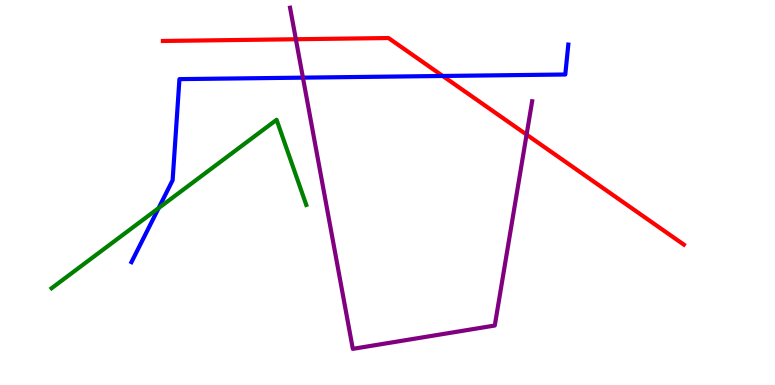[{'lines': ['blue', 'red'], 'intersections': [{'x': 5.71, 'y': 8.03}]}, {'lines': ['green', 'red'], 'intersections': []}, {'lines': ['purple', 'red'], 'intersections': [{'x': 3.82, 'y': 8.98}, {'x': 6.79, 'y': 6.5}]}, {'lines': ['blue', 'green'], 'intersections': [{'x': 2.05, 'y': 4.59}]}, {'lines': ['blue', 'purple'], 'intersections': [{'x': 3.91, 'y': 7.98}]}, {'lines': ['green', 'purple'], 'intersections': []}]